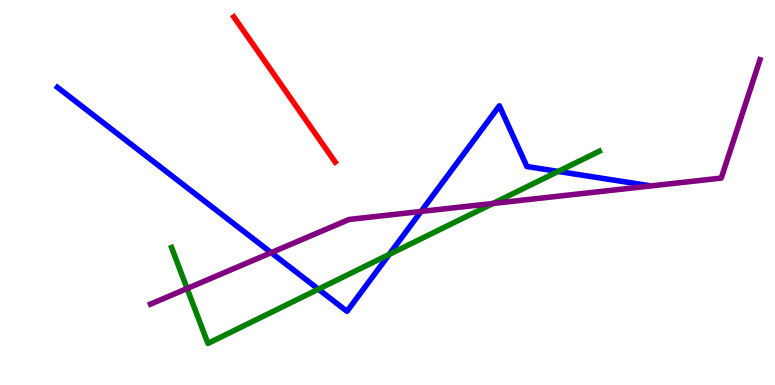[{'lines': ['blue', 'red'], 'intersections': []}, {'lines': ['green', 'red'], 'intersections': []}, {'lines': ['purple', 'red'], 'intersections': []}, {'lines': ['blue', 'green'], 'intersections': [{'x': 4.11, 'y': 2.49}, {'x': 5.02, 'y': 3.39}, {'x': 7.2, 'y': 5.55}]}, {'lines': ['blue', 'purple'], 'intersections': [{'x': 3.5, 'y': 3.44}, {'x': 5.43, 'y': 4.51}]}, {'lines': ['green', 'purple'], 'intersections': [{'x': 2.41, 'y': 2.51}, {'x': 6.36, 'y': 4.72}]}]